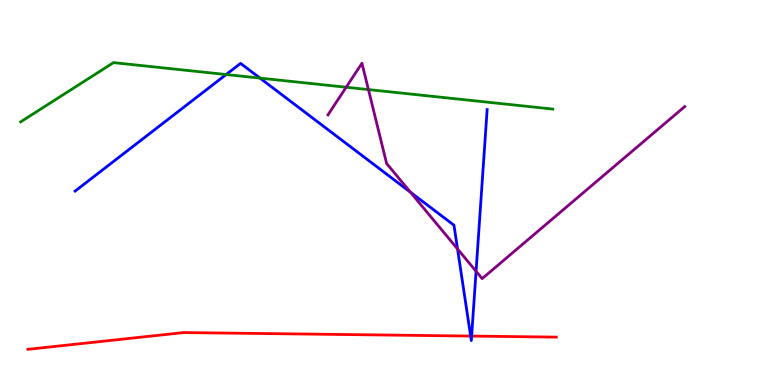[{'lines': ['blue', 'red'], 'intersections': [{'x': 6.07, 'y': 1.27}, {'x': 6.09, 'y': 1.27}]}, {'lines': ['green', 'red'], 'intersections': []}, {'lines': ['purple', 'red'], 'intersections': []}, {'lines': ['blue', 'green'], 'intersections': [{'x': 2.92, 'y': 8.06}, {'x': 3.35, 'y': 7.97}]}, {'lines': ['blue', 'purple'], 'intersections': [{'x': 5.3, 'y': 5.01}, {'x': 5.9, 'y': 3.53}, {'x': 6.14, 'y': 2.95}]}, {'lines': ['green', 'purple'], 'intersections': [{'x': 4.47, 'y': 7.73}, {'x': 4.75, 'y': 7.67}]}]